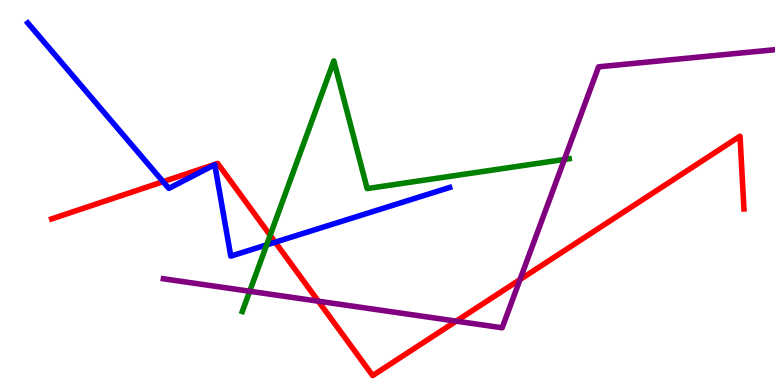[{'lines': ['blue', 'red'], 'intersections': [{'x': 2.1, 'y': 5.28}, {'x': 3.55, 'y': 3.71}]}, {'lines': ['green', 'red'], 'intersections': [{'x': 3.49, 'y': 3.89}]}, {'lines': ['purple', 'red'], 'intersections': [{'x': 4.11, 'y': 2.18}, {'x': 5.89, 'y': 1.66}, {'x': 6.71, 'y': 2.74}]}, {'lines': ['blue', 'green'], 'intersections': [{'x': 3.44, 'y': 3.64}]}, {'lines': ['blue', 'purple'], 'intersections': []}, {'lines': ['green', 'purple'], 'intersections': [{'x': 3.22, 'y': 2.43}, {'x': 7.28, 'y': 5.86}]}]